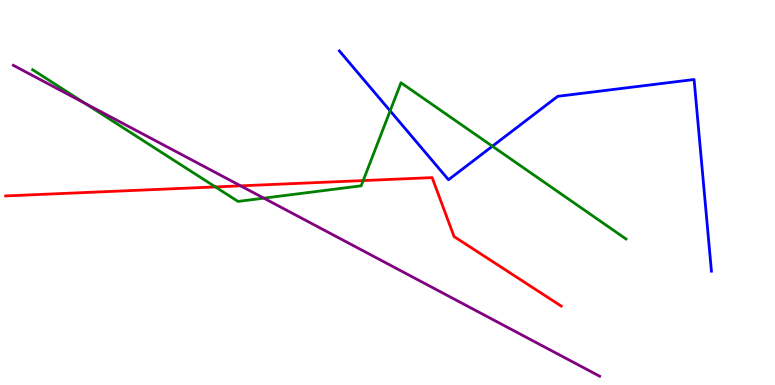[{'lines': ['blue', 'red'], 'intersections': []}, {'lines': ['green', 'red'], 'intersections': [{'x': 2.78, 'y': 5.14}, {'x': 4.69, 'y': 5.31}]}, {'lines': ['purple', 'red'], 'intersections': [{'x': 3.1, 'y': 5.17}]}, {'lines': ['blue', 'green'], 'intersections': [{'x': 5.03, 'y': 7.12}, {'x': 6.35, 'y': 6.2}]}, {'lines': ['blue', 'purple'], 'intersections': []}, {'lines': ['green', 'purple'], 'intersections': [{'x': 1.1, 'y': 7.32}, {'x': 3.4, 'y': 4.85}]}]